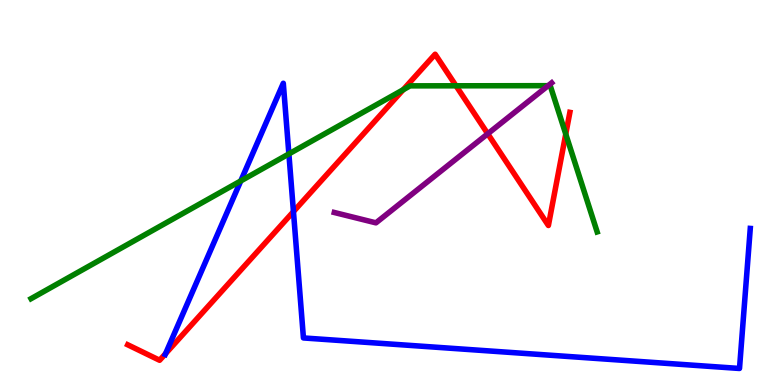[{'lines': ['blue', 'red'], 'intersections': [{'x': 2.14, 'y': 0.815}, {'x': 3.79, 'y': 4.5}]}, {'lines': ['green', 'red'], 'intersections': [{'x': 5.2, 'y': 7.67}, {'x': 5.88, 'y': 7.77}, {'x': 7.3, 'y': 6.52}]}, {'lines': ['purple', 'red'], 'intersections': [{'x': 6.29, 'y': 6.53}]}, {'lines': ['blue', 'green'], 'intersections': [{'x': 3.11, 'y': 5.3}, {'x': 3.73, 'y': 6.0}]}, {'lines': ['blue', 'purple'], 'intersections': []}, {'lines': ['green', 'purple'], 'intersections': [{'x': 7.07, 'y': 7.77}]}]